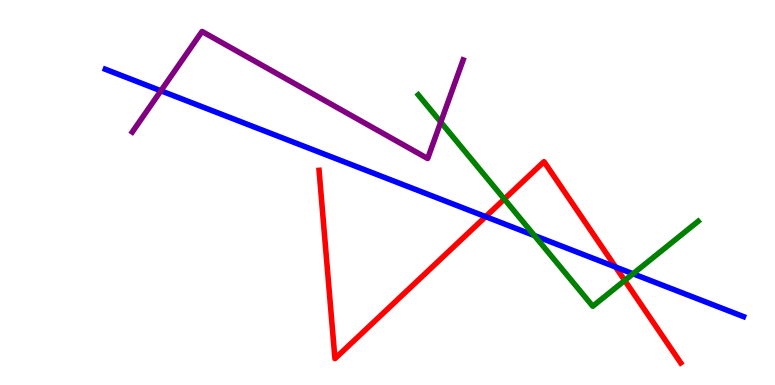[{'lines': ['blue', 'red'], 'intersections': [{'x': 6.27, 'y': 4.37}, {'x': 7.94, 'y': 3.06}]}, {'lines': ['green', 'red'], 'intersections': [{'x': 6.51, 'y': 4.83}, {'x': 8.06, 'y': 2.72}]}, {'lines': ['purple', 'red'], 'intersections': []}, {'lines': ['blue', 'green'], 'intersections': [{'x': 6.9, 'y': 3.88}, {'x': 8.17, 'y': 2.89}]}, {'lines': ['blue', 'purple'], 'intersections': [{'x': 2.08, 'y': 7.64}]}, {'lines': ['green', 'purple'], 'intersections': [{'x': 5.69, 'y': 6.83}]}]